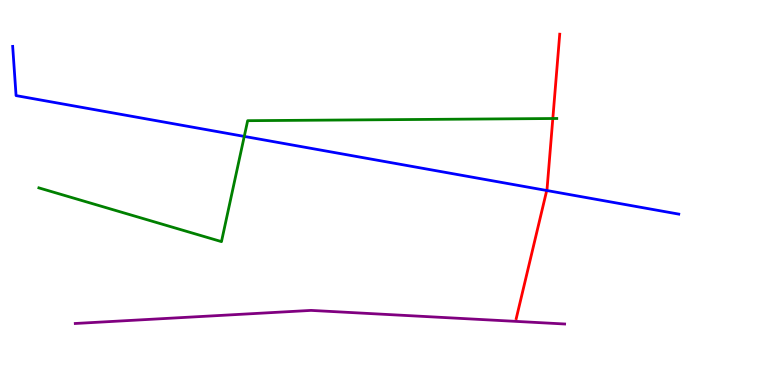[{'lines': ['blue', 'red'], 'intersections': [{'x': 7.05, 'y': 5.05}]}, {'lines': ['green', 'red'], 'intersections': [{'x': 7.13, 'y': 6.92}]}, {'lines': ['purple', 'red'], 'intersections': []}, {'lines': ['blue', 'green'], 'intersections': [{'x': 3.15, 'y': 6.46}]}, {'lines': ['blue', 'purple'], 'intersections': []}, {'lines': ['green', 'purple'], 'intersections': []}]